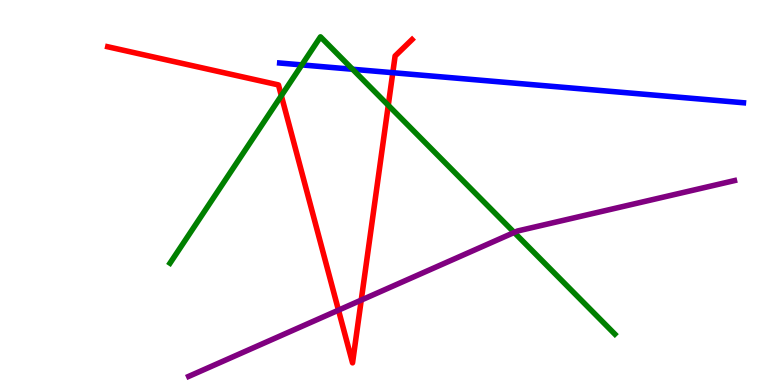[{'lines': ['blue', 'red'], 'intersections': [{'x': 5.07, 'y': 8.11}]}, {'lines': ['green', 'red'], 'intersections': [{'x': 3.63, 'y': 7.51}, {'x': 5.01, 'y': 7.27}]}, {'lines': ['purple', 'red'], 'intersections': [{'x': 4.37, 'y': 1.94}, {'x': 4.66, 'y': 2.21}]}, {'lines': ['blue', 'green'], 'intersections': [{'x': 3.89, 'y': 8.31}, {'x': 4.55, 'y': 8.2}]}, {'lines': ['blue', 'purple'], 'intersections': []}, {'lines': ['green', 'purple'], 'intersections': [{'x': 6.63, 'y': 3.96}]}]